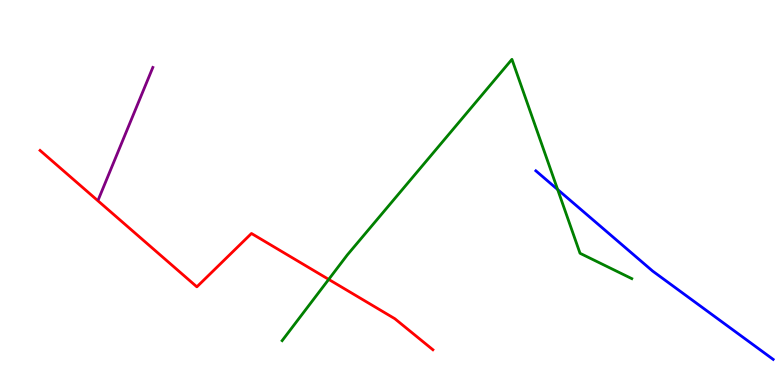[{'lines': ['blue', 'red'], 'intersections': []}, {'lines': ['green', 'red'], 'intersections': [{'x': 4.24, 'y': 2.74}]}, {'lines': ['purple', 'red'], 'intersections': []}, {'lines': ['blue', 'green'], 'intersections': [{'x': 7.2, 'y': 5.08}]}, {'lines': ['blue', 'purple'], 'intersections': []}, {'lines': ['green', 'purple'], 'intersections': []}]